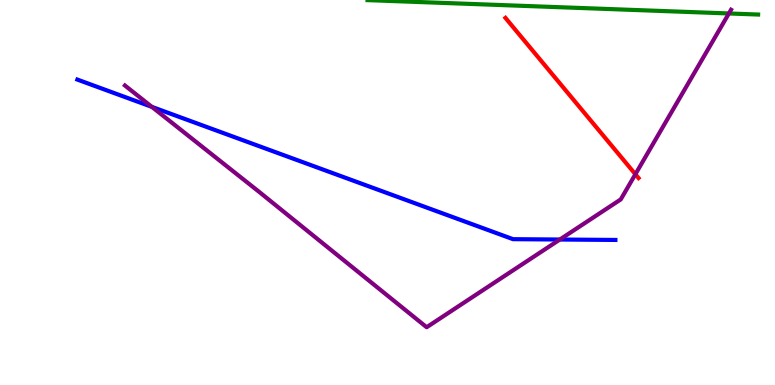[{'lines': ['blue', 'red'], 'intersections': []}, {'lines': ['green', 'red'], 'intersections': []}, {'lines': ['purple', 'red'], 'intersections': [{'x': 8.2, 'y': 5.47}]}, {'lines': ['blue', 'green'], 'intersections': []}, {'lines': ['blue', 'purple'], 'intersections': [{'x': 1.96, 'y': 7.22}, {'x': 7.22, 'y': 3.78}]}, {'lines': ['green', 'purple'], 'intersections': [{'x': 9.4, 'y': 9.65}]}]